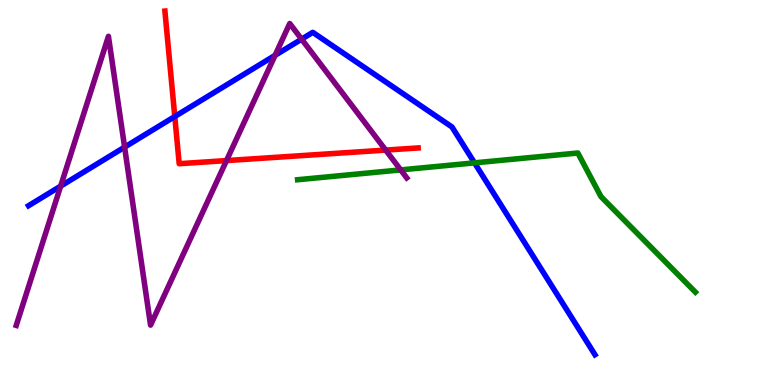[{'lines': ['blue', 'red'], 'intersections': [{'x': 2.26, 'y': 6.97}]}, {'lines': ['green', 'red'], 'intersections': []}, {'lines': ['purple', 'red'], 'intersections': [{'x': 2.92, 'y': 5.83}, {'x': 4.98, 'y': 6.1}]}, {'lines': ['blue', 'green'], 'intersections': [{'x': 6.12, 'y': 5.77}]}, {'lines': ['blue', 'purple'], 'intersections': [{'x': 0.783, 'y': 5.17}, {'x': 1.61, 'y': 6.18}, {'x': 3.55, 'y': 8.56}, {'x': 3.89, 'y': 8.98}]}, {'lines': ['green', 'purple'], 'intersections': [{'x': 5.17, 'y': 5.59}]}]